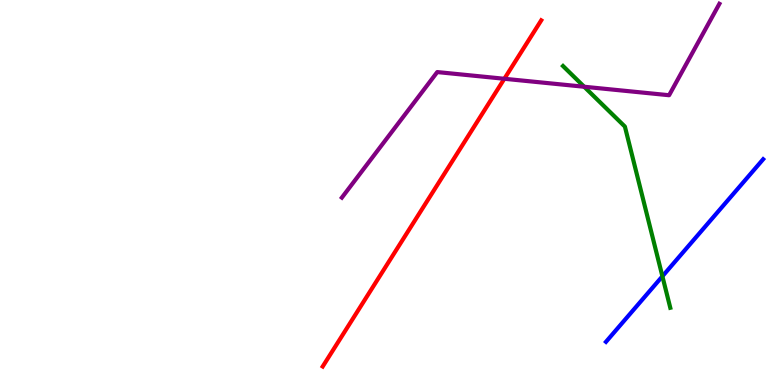[{'lines': ['blue', 'red'], 'intersections': []}, {'lines': ['green', 'red'], 'intersections': []}, {'lines': ['purple', 'red'], 'intersections': [{'x': 6.51, 'y': 7.95}]}, {'lines': ['blue', 'green'], 'intersections': [{'x': 8.55, 'y': 2.82}]}, {'lines': ['blue', 'purple'], 'intersections': []}, {'lines': ['green', 'purple'], 'intersections': [{'x': 7.54, 'y': 7.75}]}]